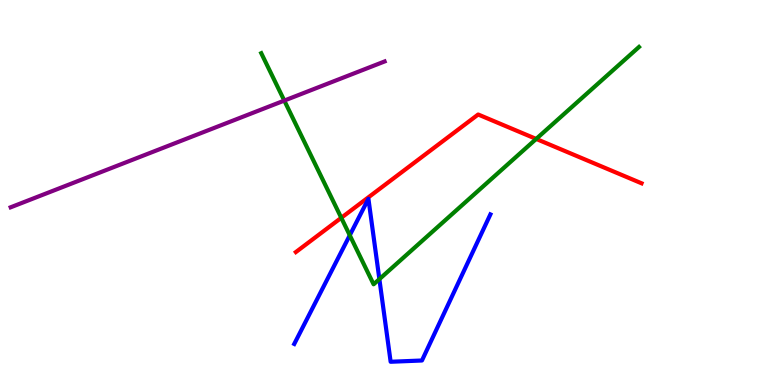[{'lines': ['blue', 'red'], 'intersections': []}, {'lines': ['green', 'red'], 'intersections': [{'x': 4.4, 'y': 4.34}, {'x': 6.92, 'y': 6.39}]}, {'lines': ['purple', 'red'], 'intersections': []}, {'lines': ['blue', 'green'], 'intersections': [{'x': 4.51, 'y': 3.89}, {'x': 4.9, 'y': 2.75}]}, {'lines': ['blue', 'purple'], 'intersections': []}, {'lines': ['green', 'purple'], 'intersections': [{'x': 3.67, 'y': 7.39}]}]